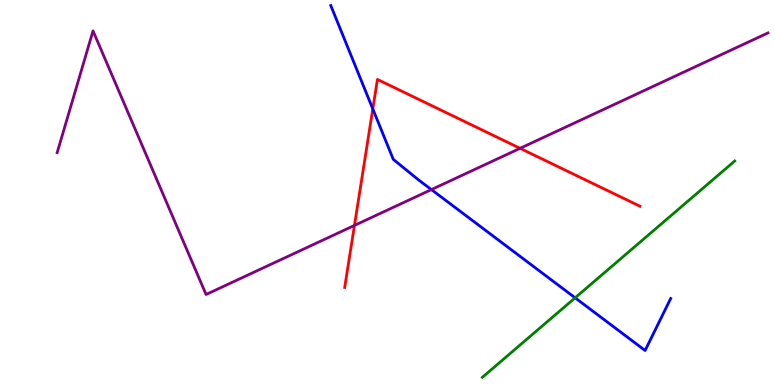[{'lines': ['blue', 'red'], 'intersections': [{'x': 4.81, 'y': 7.17}]}, {'lines': ['green', 'red'], 'intersections': []}, {'lines': ['purple', 'red'], 'intersections': [{'x': 4.57, 'y': 4.14}, {'x': 6.71, 'y': 6.15}]}, {'lines': ['blue', 'green'], 'intersections': [{'x': 7.42, 'y': 2.26}]}, {'lines': ['blue', 'purple'], 'intersections': [{'x': 5.57, 'y': 5.08}]}, {'lines': ['green', 'purple'], 'intersections': []}]